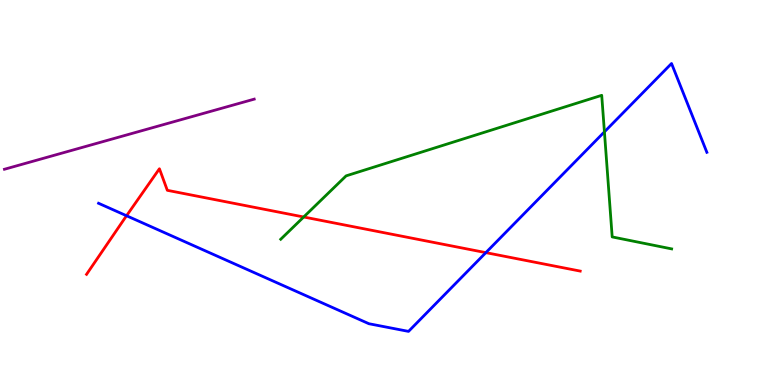[{'lines': ['blue', 'red'], 'intersections': [{'x': 1.63, 'y': 4.4}, {'x': 6.27, 'y': 3.44}]}, {'lines': ['green', 'red'], 'intersections': [{'x': 3.92, 'y': 4.36}]}, {'lines': ['purple', 'red'], 'intersections': []}, {'lines': ['blue', 'green'], 'intersections': [{'x': 7.8, 'y': 6.57}]}, {'lines': ['blue', 'purple'], 'intersections': []}, {'lines': ['green', 'purple'], 'intersections': []}]